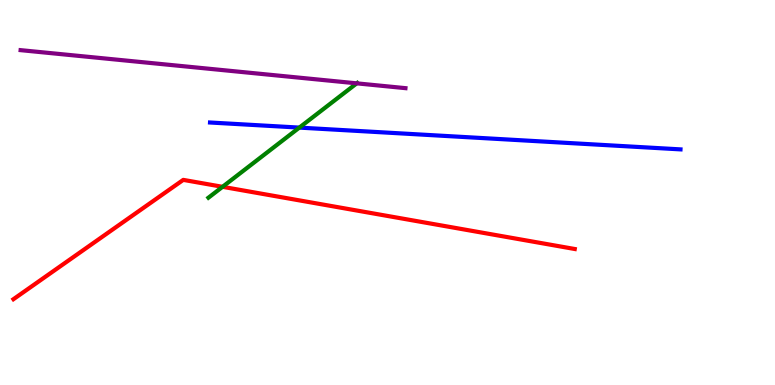[{'lines': ['blue', 'red'], 'intersections': []}, {'lines': ['green', 'red'], 'intersections': [{'x': 2.87, 'y': 5.15}]}, {'lines': ['purple', 'red'], 'intersections': []}, {'lines': ['blue', 'green'], 'intersections': [{'x': 3.86, 'y': 6.69}]}, {'lines': ['blue', 'purple'], 'intersections': []}, {'lines': ['green', 'purple'], 'intersections': [{'x': 4.6, 'y': 7.84}]}]